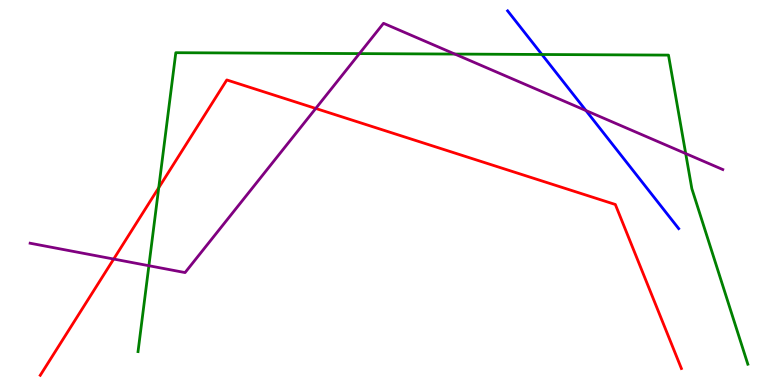[{'lines': ['blue', 'red'], 'intersections': []}, {'lines': ['green', 'red'], 'intersections': [{'x': 2.05, 'y': 5.12}]}, {'lines': ['purple', 'red'], 'intersections': [{'x': 1.47, 'y': 3.27}, {'x': 4.07, 'y': 7.18}]}, {'lines': ['blue', 'green'], 'intersections': [{'x': 6.99, 'y': 8.58}]}, {'lines': ['blue', 'purple'], 'intersections': [{'x': 7.56, 'y': 7.13}]}, {'lines': ['green', 'purple'], 'intersections': [{'x': 1.92, 'y': 3.1}, {'x': 4.64, 'y': 8.61}, {'x': 5.87, 'y': 8.6}, {'x': 8.85, 'y': 6.01}]}]